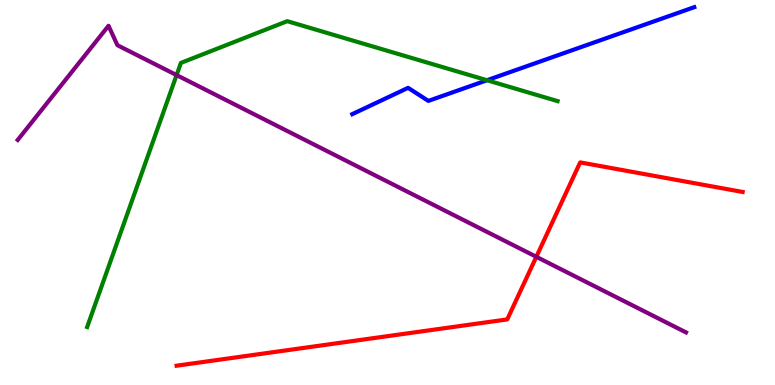[{'lines': ['blue', 'red'], 'intersections': []}, {'lines': ['green', 'red'], 'intersections': []}, {'lines': ['purple', 'red'], 'intersections': [{'x': 6.92, 'y': 3.33}]}, {'lines': ['blue', 'green'], 'intersections': [{'x': 6.28, 'y': 7.92}]}, {'lines': ['blue', 'purple'], 'intersections': []}, {'lines': ['green', 'purple'], 'intersections': [{'x': 2.28, 'y': 8.05}]}]